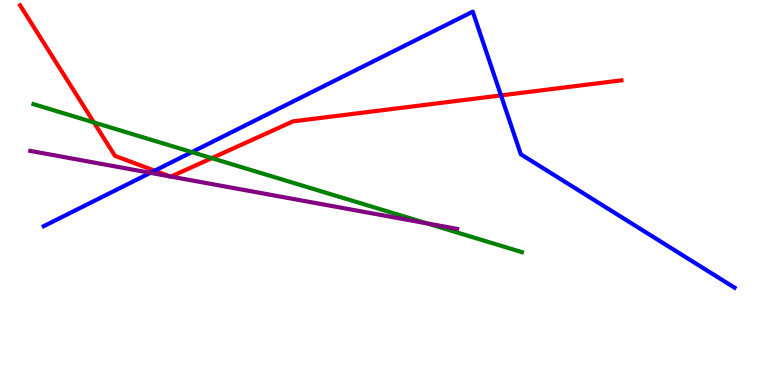[{'lines': ['blue', 'red'], 'intersections': [{'x': 2.0, 'y': 5.57}, {'x': 6.46, 'y': 7.52}]}, {'lines': ['green', 'red'], 'intersections': [{'x': 1.21, 'y': 6.82}, {'x': 2.73, 'y': 5.89}]}, {'lines': ['purple', 'red'], 'intersections': [{'x': 2.19, 'y': 5.42}, {'x': 2.21, 'y': 5.41}]}, {'lines': ['blue', 'green'], 'intersections': [{'x': 2.48, 'y': 6.05}]}, {'lines': ['blue', 'purple'], 'intersections': [{'x': 1.94, 'y': 5.51}]}, {'lines': ['green', 'purple'], 'intersections': [{'x': 5.51, 'y': 4.2}]}]